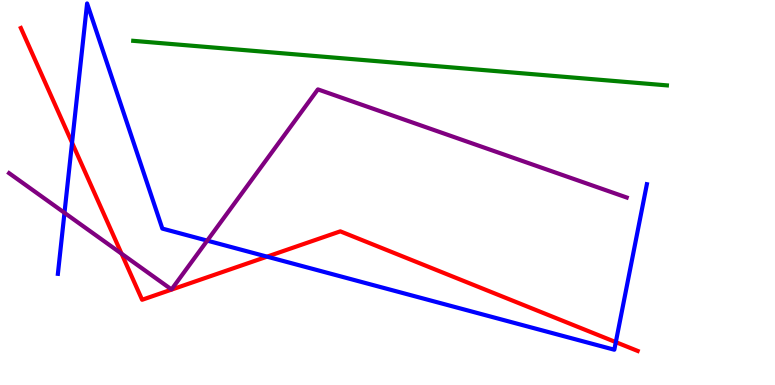[{'lines': ['blue', 'red'], 'intersections': [{'x': 0.93, 'y': 6.29}, {'x': 3.45, 'y': 3.33}, {'x': 7.95, 'y': 1.11}]}, {'lines': ['green', 'red'], 'intersections': []}, {'lines': ['purple', 'red'], 'intersections': [{'x': 1.57, 'y': 3.41}]}, {'lines': ['blue', 'green'], 'intersections': []}, {'lines': ['blue', 'purple'], 'intersections': [{'x': 0.832, 'y': 4.47}, {'x': 2.67, 'y': 3.75}]}, {'lines': ['green', 'purple'], 'intersections': []}]